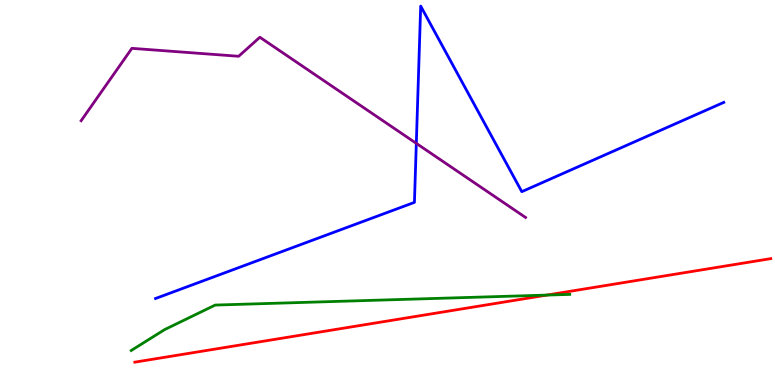[{'lines': ['blue', 'red'], 'intersections': []}, {'lines': ['green', 'red'], 'intersections': [{'x': 7.06, 'y': 2.34}]}, {'lines': ['purple', 'red'], 'intersections': []}, {'lines': ['blue', 'green'], 'intersections': []}, {'lines': ['blue', 'purple'], 'intersections': [{'x': 5.37, 'y': 6.28}]}, {'lines': ['green', 'purple'], 'intersections': []}]